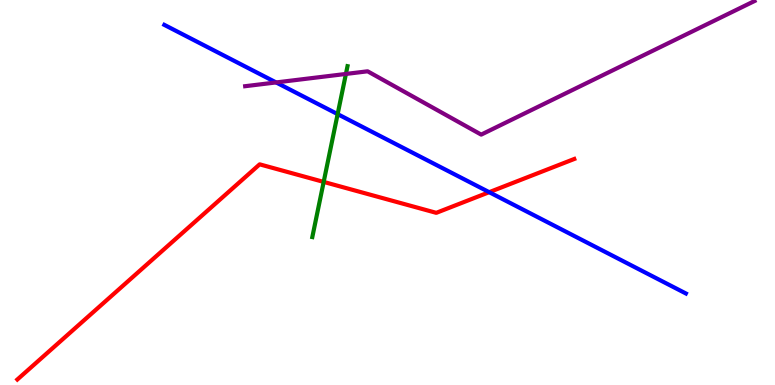[{'lines': ['blue', 'red'], 'intersections': [{'x': 6.31, 'y': 5.01}]}, {'lines': ['green', 'red'], 'intersections': [{'x': 4.18, 'y': 5.27}]}, {'lines': ['purple', 'red'], 'intersections': []}, {'lines': ['blue', 'green'], 'intersections': [{'x': 4.36, 'y': 7.04}]}, {'lines': ['blue', 'purple'], 'intersections': [{'x': 3.56, 'y': 7.86}]}, {'lines': ['green', 'purple'], 'intersections': [{'x': 4.46, 'y': 8.08}]}]